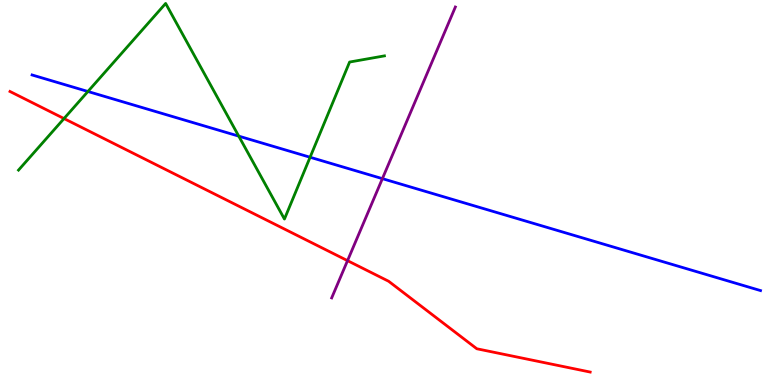[{'lines': ['blue', 'red'], 'intersections': []}, {'lines': ['green', 'red'], 'intersections': [{'x': 0.826, 'y': 6.92}]}, {'lines': ['purple', 'red'], 'intersections': [{'x': 4.48, 'y': 3.23}]}, {'lines': ['blue', 'green'], 'intersections': [{'x': 1.13, 'y': 7.62}, {'x': 3.08, 'y': 6.46}, {'x': 4.0, 'y': 5.92}]}, {'lines': ['blue', 'purple'], 'intersections': [{'x': 4.93, 'y': 5.36}]}, {'lines': ['green', 'purple'], 'intersections': []}]